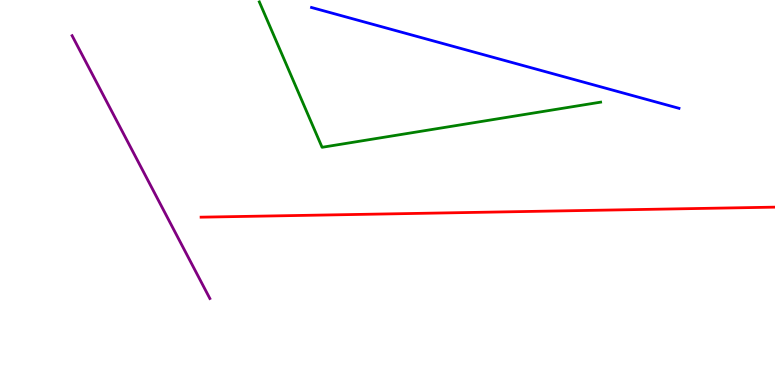[{'lines': ['blue', 'red'], 'intersections': []}, {'lines': ['green', 'red'], 'intersections': []}, {'lines': ['purple', 'red'], 'intersections': []}, {'lines': ['blue', 'green'], 'intersections': []}, {'lines': ['blue', 'purple'], 'intersections': []}, {'lines': ['green', 'purple'], 'intersections': []}]